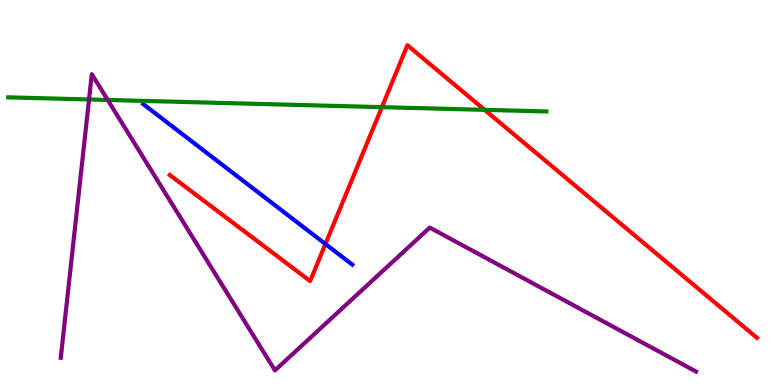[{'lines': ['blue', 'red'], 'intersections': [{'x': 4.2, 'y': 3.66}]}, {'lines': ['green', 'red'], 'intersections': [{'x': 4.93, 'y': 7.22}, {'x': 6.25, 'y': 7.15}]}, {'lines': ['purple', 'red'], 'intersections': []}, {'lines': ['blue', 'green'], 'intersections': []}, {'lines': ['blue', 'purple'], 'intersections': []}, {'lines': ['green', 'purple'], 'intersections': [{'x': 1.15, 'y': 7.42}, {'x': 1.39, 'y': 7.4}]}]